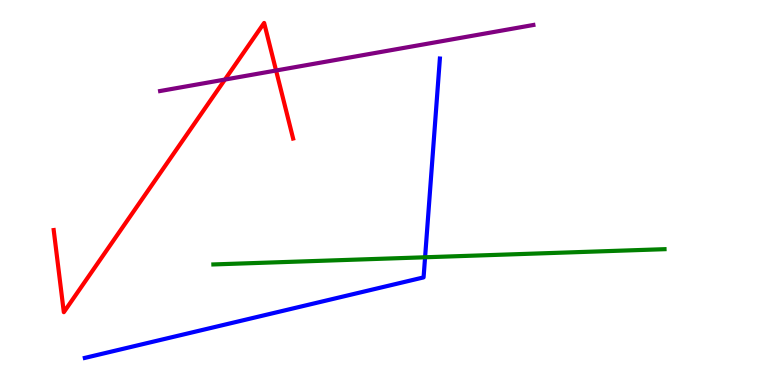[{'lines': ['blue', 'red'], 'intersections': []}, {'lines': ['green', 'red'], 'intersections': []}, {'lines': ['purple', 'red'], 'intersections': [{'x': 2.9, 'y': 7.93}, {'x': 3.56, 'y': 8.17}]}, {'lines': ['blue', 'green'], 'intersections': [{'x': 5.48, 'y': 3.32}]}, {'lines': ['blue', 'purple'], 'intersections': []}, {'lines': ['green', 'purple'], 'intersections': []}]